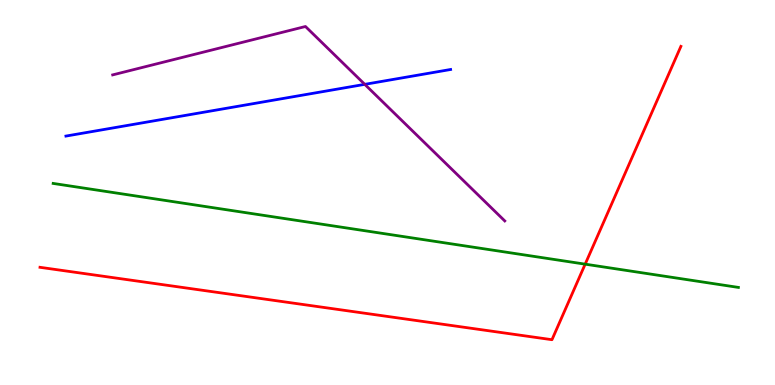[{'lines': ['blue', 'red'], 'intersections': []}, {'lines': ['green', 'red'], 'intersections': [{'x': 7.55, 'y': 3.14}]}, {'lines': ['purple', 'red'], 'intersections': []}, {'lines': ['blue', 'green'], 'intersections': []}, {'lines': ['blue', 'purple'], 'intersections': [{'x': 4.71, 'y': 7.81}]}, {'lines': ['green', 'purple'], 'intersections': []}]